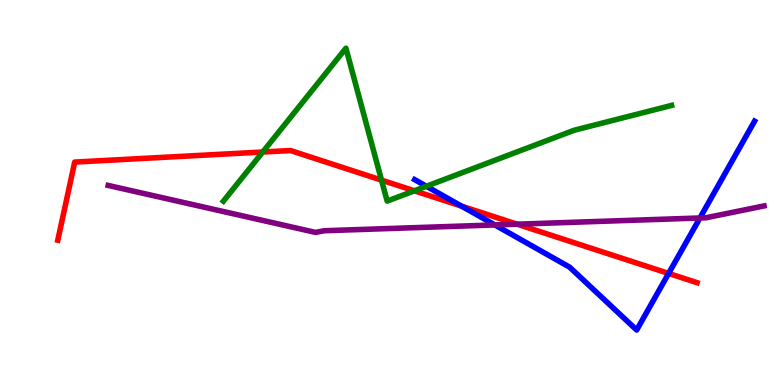[{'lines': ['blue', 'red'], 'intersections': [{'x': 5.96, 'y': 4.65}, {'x': 8.63, 'y': 2.9}]}, {'lines': ['green', 'red'], 'intersections': [{'x': 3.39, 'y': 6.05}, {'x': 4.92, 'y': 5.32}, {'x': 5.35, 'y': 5.04}]}, {'lines': ['purple', 'red'], 'intersections': [{'x': 6.67, 'y': 4.18}]}, {'lines': ['blue', 'green'], 'intersections': [{'x': 5.5, 'y': 5.16}]}, {'lines': ['blue', 'purple'], 'intersections': [{'x': 6.39, 'y': 4.16}, {'x': 9.03, 'y': 4.34}]}, {'lines': ['green', 'purple'], 'intersections': []}]